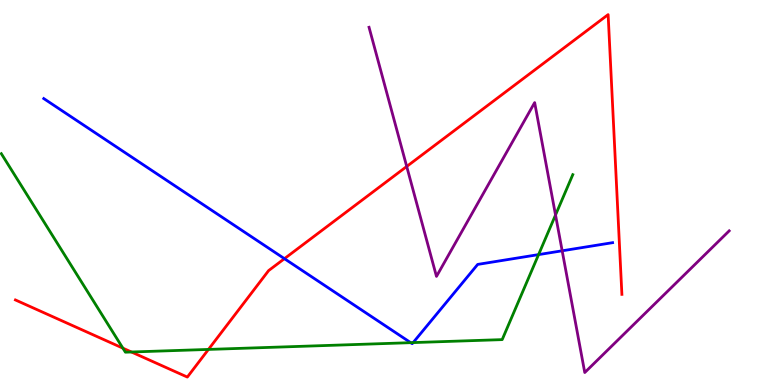[{'lines': ['blue', 'red'], 'intersections': [{'x': 3.67, 'y': 3.28}]}, {'lines': ['green', 'red'], 'intersections': [{'x': 1.59, 'y': 0.957}, {'x': 1.7, 'y': 0.857}, {'x': 2.69, 'y': 0.924}]}, {'lines': ['purple', 'red'], 'intersections': [{'x': 5.25, 'y': 5.68}]}, {'lines': ['blue', 'green'], 'intersections': [{'x': 5.3, 'y': 1.1}, {'x': 5.33, 'y': 1.1}, {'x': 6.95, 'y': 3.39}]}, {'lines': ['blue', 'purple'], 'intersections': [{'x': 7.25, 'y': 3.49}]}, {'lines': ['green', 'purple'], 'intersections': [{'x': 7.17, 'y': 4.42}]}]